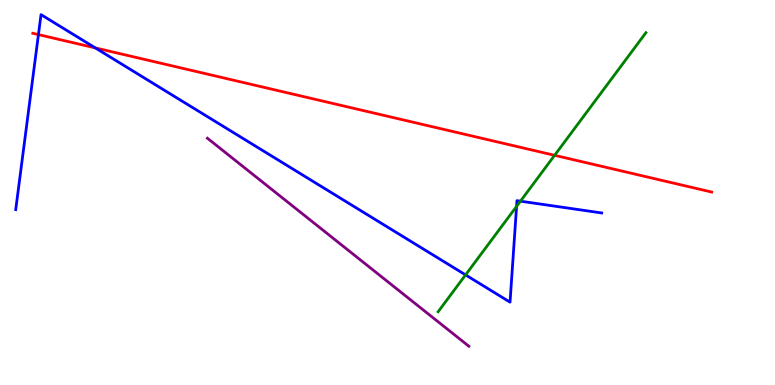[{'lines': ['blue', 'red'], 'intersections': [{'x': 0.496, 'y': 9.1}, {'x': 1.23, 'y': 8.76}]}, {'lines': ['green', 'red'], 'intersections': [{'x': 7.16, 'y': 5.97}]}, {'lines': ['purple', 'red'], 'intersections': []}, {'lines': ['blue', 'green'], 'intersections': [{'x': 6.01, 'y': 2.86}, {'x': 6.67, 'y': 4.64}, {'x': 6.72, 'y': 4.77}]}, {'lines': ['blue', 'purple'], 'intersections': []}, {'lines': ['green', 'purple'], 'intersections': []}]